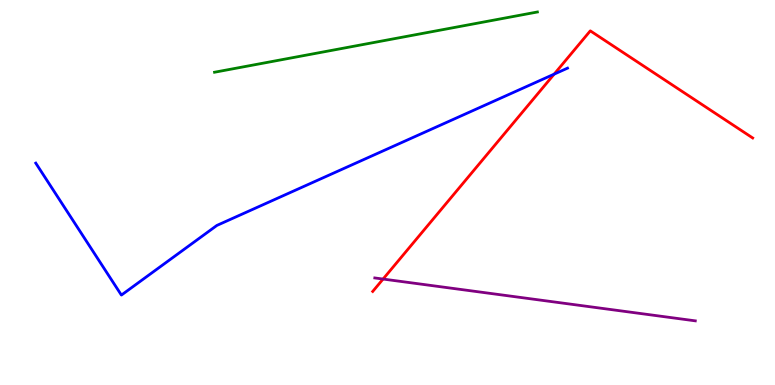[{'lines': ['blue', 'red'], 'intersections': [{'x': 7.15, 'y': 8.07}]}, {'lines': ['green', 'red'], 'intersections': []}, {'lines': ['purple', 'red'], 'intersections': [{'x': 4.94, 'y': 2.75}]}, {'lines': ['blue', 'green'], 'intersections': []}, {'lines': ['blue', 'purple'], 'intersections': []}, {'lines': ['green', 'purple'], 'intersections': []}]